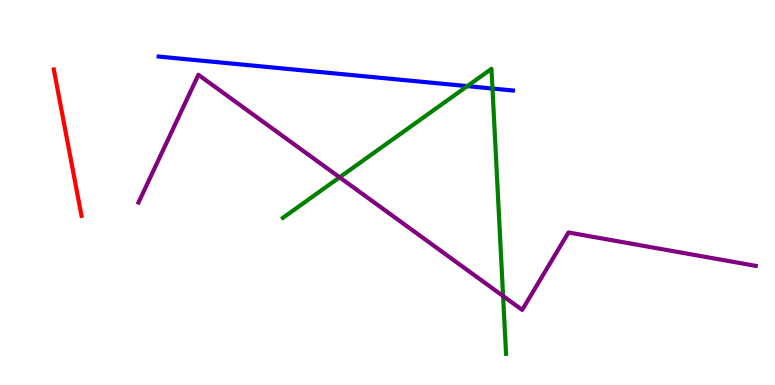[{'lines': ['blue', 'red'], 'intersections': []}, {'lines': ['green', 'red'], 'intersections': []}, {'lines': ['purple', 'red'], 'intersections': []}, {'lines': ['blue', 'green'], 'intersections': [{'x': 6.03, 'y': 7.76}, {'x': 6.35, 'y': 7.7}]}, {'lines': ['blue', 'purple'], 'intersections': []}, {'lines': ['green', 'purple'], 'intersections': [{'x': 4.38, 'y': 5.39}, {'x': 6.49, 'y': 2.31}]}]